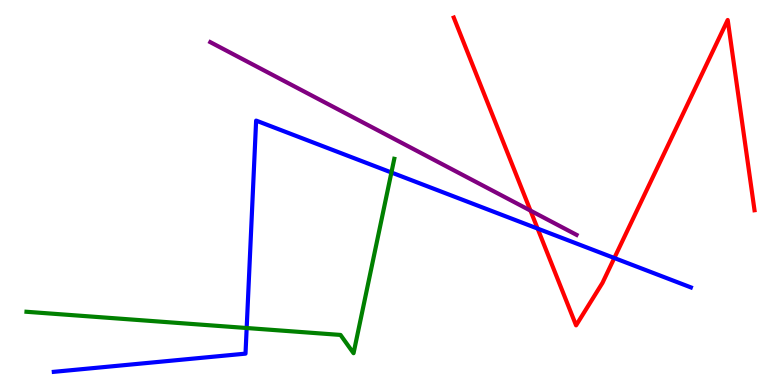[{'lines': ['blue', 'red'], 'intersections': [{'x': 6.94, 'y': 4.06}, {'x': 7.93, 'y': 3.3}]}, {'lines': ['green', 'red'], 'intersections': []}, {'lines': ['purple', 'red'], 'intersections': [{'x': 6.84, 'y': 4.53}]}, {'lines': ['blue', 'green'], 'intersections': [{'x': 3.18, 'y': 1.48}, {'x': 5.05, 'y': 5.52}]}, {'lines': ['blue', 'purple'], 'intersections': []}, {'lines': ['green', 'purple'], 'intersections': []}]